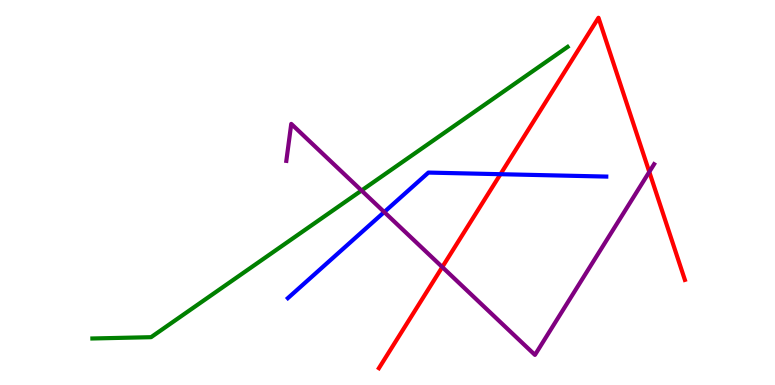[{'lines': ['blue', 'red'], 'intersections': [{'x': 6.46, 'y': 5.48}]}, {'lines': ['green', 'red'], 'intersections': []}, {'lines': ['purple', 'red'], 'intersections': [{'x': 5.71, 'y': 3.06}, {'x': 8.38, 'y': 5.54}]}, {'lines': ['blue', 'green'], 'intersections': []}, {'lines': ['blue', 'purple'], 'intersections': [{'x': 4.96, 'y': 4.49}]}, {'lines': ['green', 'purple'], 'intersections': [{'x': 4.66, 'y': 5.05}]}]